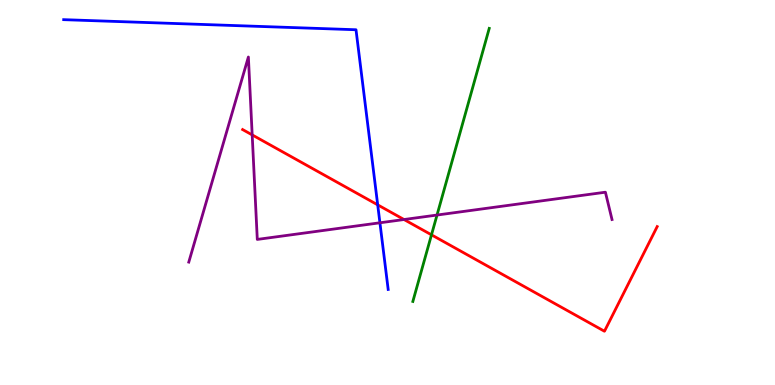[{'lines': ['blue', 'red'], 'intersections': [{'x': 4.87, 'y': 4.68}]}, {'lines': ['green', 'red'], 'intersections': [{'x': 5.57, 'y': 3.9}]}, {'lines': ['purple', 'red'], 'intersections': [{'x': 3.25, 'y': 6.5}, {'x': 5.21, 'y': 4.3}]}, {'lines': ['blue', 'green'], 'intersections': []}, {'lines': ['blue', 'purple'], 'intersections': [{'x': 4.9, 'y': 4.21}]}, {'lines': ['green', 'purple'], 'intersections': [{'x': 5.64, 'y': 4.41}]}]